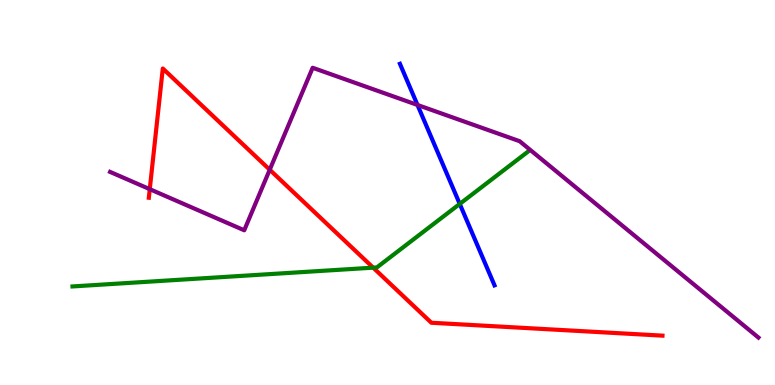[{'lines': ['blue', 'red'], 'intersections': []}, {'lines': ['green', 'red'], 'intersections': [{'x': 4.82, 'y': 3.05}]}, {'lines': ['purple', 'red'], 'intersections': [{'x': 1.93, 'y': 5.09}, {'x': 3.48, 'y': 5.59}]}, {'lines': ['blue', 'green'], 'intersections': [{'x': 5.93, 'y': 4.7}]}, {'lines': ['blue', 'purple'], 'intersections': [{'x': 5.39, 'y': 7.27}]}, {'lines': ['green', 'purple'], 'intersections': []}]